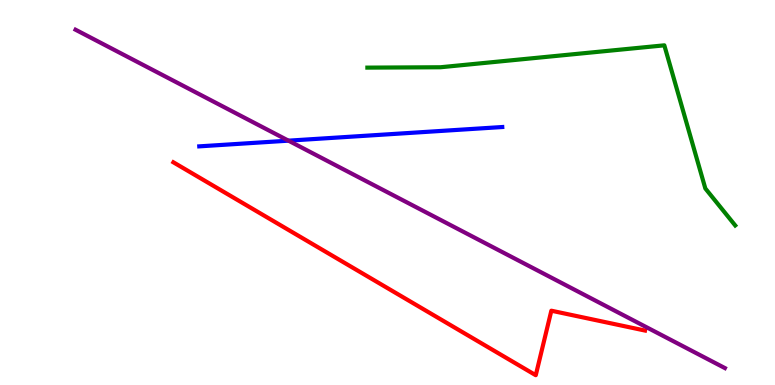[{'lines': ['blue', 'red'], 'intersections': []}, {'lines': ['green', 'red'], 'intersections': []}, {'lines': ['purple', 'red'], 'intersections': []}, {'lines': ['blue', 'green'], 'intersections': []}, {'lines': ['blue', 'purple'], 'intersections': [{'x': 3.72, 'y': 6.35}]}, {'lines': ['green', 'purple'], 'intersections': []}]